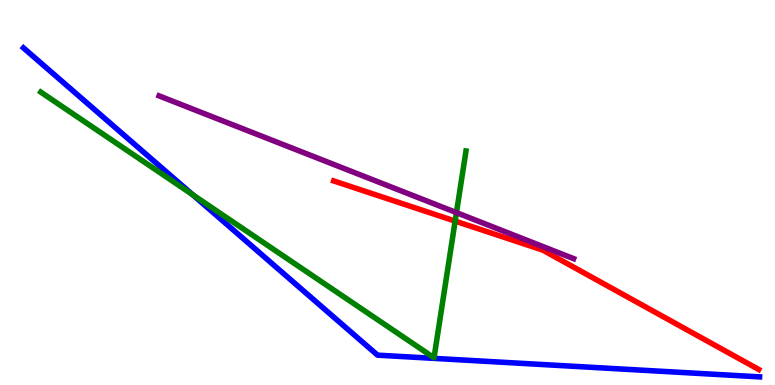[{'lines': ['blue', 'red'], 'intersections': []}, {'lines': ['green', 'red'], 'intersections': [{'x': 5.87, 'y': 4.26}]}, {'lines': ['purple', 'red'], 'intersections': []}, {'lines': ['blue', 'green'], 'intersections': [{'x': 2.49, 'y': 4.94}]}, {'lines': ['blue', 'purple'], 'intersections': []}, {'lines': ['green', 'purple'], 'intersections': [{'x': 5.89, 'y': 4.48}]}]